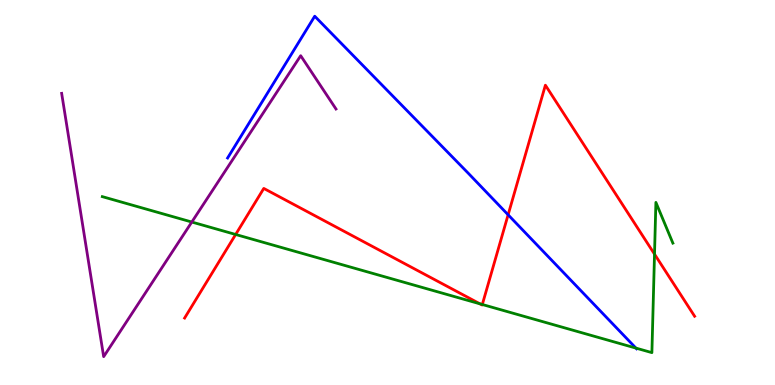[{'lines': ['blue', 'red'], 'intersections': [{'x': 6.56, 'y': 4.42}]}, {'lines': ['green', 'red'], 'intersections': [{'x': 3.04, 'y': 3.91}, {'x': 6.19, 'y': 2.11}, {'x': 6.22, 'y': 2.09}, {'x': 8.45, 'y': 3.4}]}, {'lines': ['purple', 'red'], 'intersections': []}, {'lines': ['blue', 'green'], 'intersections': [{'x': 8.21, 'y': 0.959}]}, {'lines': ['blue', 'purple'], 'intersections': []}, {'lines': ['green', 'purple'], 'intersections': [{'x': 2.47, 'y': 4.23}]}]